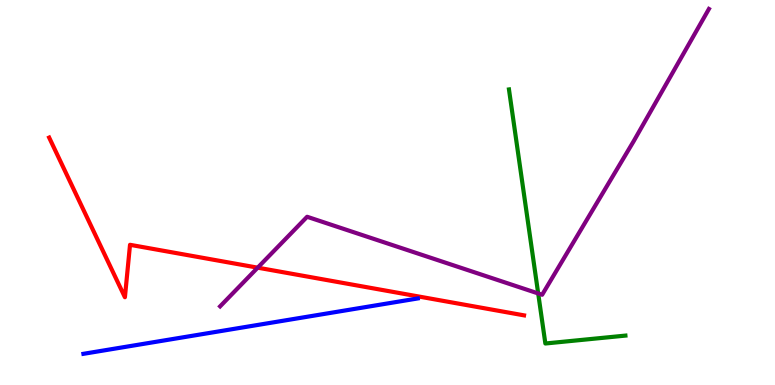[{'lines': ['blue', 'red'], 'intersections': []}, {'lines': ['green', 'red'], 'intersections': []}, {'lines': ['purple', 'red'], 'intersections': [{'x': 3.33, 'y': 3.05}]}, {'lines': ['blue', 'green'], 'intersections': []}, {'lines': ['blue', 'purple'], 'intersections': []}, {'lines': ['green', 'purple'], 'intersections': [{'x': 6.94, 'y': 2.38}]}]